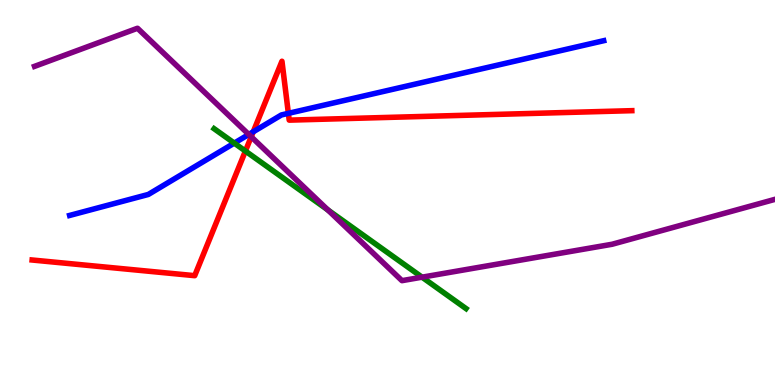[{'lines': ['blue', 'red'], 'intersections': [{'x': 3.27, 'y': 6.58}, {'x': 3.72, 'y': 7.06}]}, {'lines': ['green', 'red'], 'intersections': [{'x': 3.17, 'y': 6.08}]}, {'lines': ['purple', 'red'], 'intersections': [{'x': 3.24, 'y': 6.45}]}, {'lines': ['blue', 'green'], 'intersections': [{'x': 3.02, 'y': 6.28}]}, {'lines': ['blue', 'purple'], 'intersections': [{'x': 3.21, 'y': 6.51}]}, {'lines': ['green', 'purple'], 'intersections': [{'x': 4.23, 'y': 4.55}, {'x': 5.45, 'y': 2.8}]}]